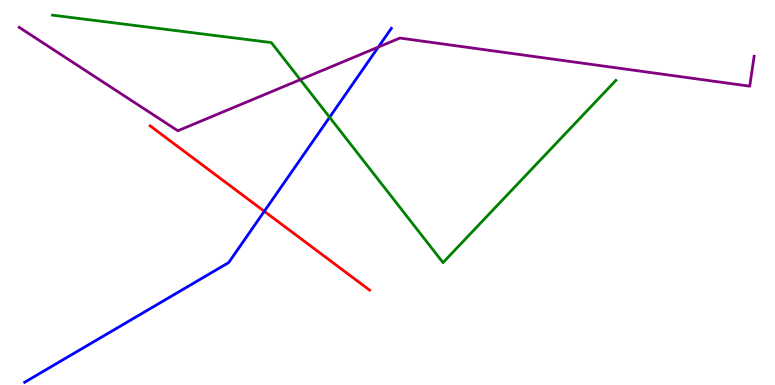[{'lines': ['blue', 'red'], 'intersections': [{'x': 3.41, 'y': 4.51}]}, {'lines': ['green', 'red'], 'intersections': []}, {'lines': ['purple', 'red'], 'intersections': []}, {'lines': ['blue', 'green'], 'intersections': [{'x': 4.25, 'y': 6.95}]}, {'lines': ['blue', 'purple'], 'intersections': [{'x': 4.88, 'y': 8.78}]}, {'lines': ['green', 'purple'], 'intersections': [{'x': 3.87, 'y': 7.93}]}]